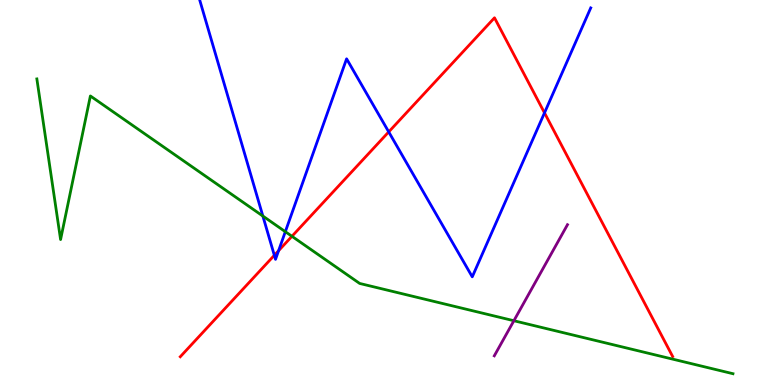[{'lines': ['blue', 'red'], 'intersections': [{'x': 3.54, 'y': 3.37}, {'x': 3.59, 'y': 3.49}, {'x': 5.02, 'y': 6.57}, {'x': 7.03, 'y': 7.07}]}, {'lines': ['green', 'red'], 'intersections': [{'x': 3.77, 'y': 3.86}]}, {'lines': ['purple', 'red'], 'intersections': []}, {'lines': ['blue', 'green'], 'intersections': [{'x': 3.39, 'y': 4.39}, {'x': 3.68, 'y': 3.98}]}, {'lines': ['blue', 'purple'], 'intersections': []}, {'lines': ['green', 'purple'], 'intersections': [{'x': 6.63, 'y': 1.67}]}]